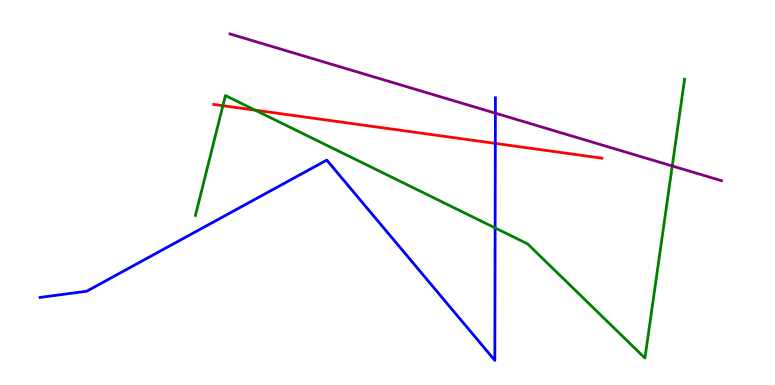[{'lines': ['blue', 'red'], 'intersections': [{'x': 6.39, 'y': 6.28}]}, {'lines': ['green', 'red'], 'intersections': [{'x': 2.88, 'y': 7.25}, {'x': 3.29, 'y': 7.14}]}, {'lines': ['purple', 'red'], 'intersections': []}, {'lines': ['blue', 'green'], 'intersections': [{'x': 6.39, 'y': 4.08}]}, {'lines': ['blue', 'purple'], 'intersections': [{'x': 6.39, 'y': 7.06}]}, {'lines': ['green', 'purple'], 'intersections': [{'x': 8.67, 'y': 5.69}]}]